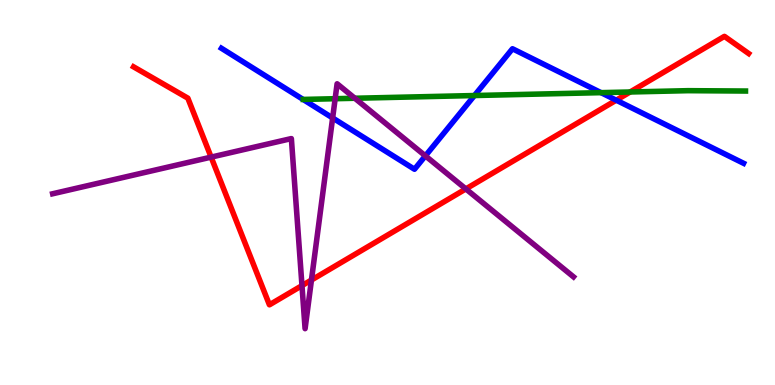[{'lines': ['blue', 'red'], 'intersections': [{'x': 7.95, 'y': 7.4}]}, {'lines': ['green', 'red'], 'intersections': [{'x': 8.13, 'y': 7.61}]}, {'lines': ['purple', 'red'], 'intersections': [{'x': 2.72, 'y': 5.92}, {'x': 3.9, 'y': 2.58}, {'x': 4.02, 'y': 2.73}, {'x': 6.01, 'y': 5.09}]}, {'lines': ['blue', 'green'], 'intersections': [{'x': 6.12, 'y': 7.52}, {'x': 7.76, 'y': 7.59}]}, {'lines': ['blue', 'purple'], 'intersections': [{'x': 4.29, 'y': 6.94}, {'x': 5.49, 'y': 5.95}]}, {'lines': ['green', 'purple'], 'intersections': [{'x': 4.32, 'y': 7.44}, {'x': 4.58, 'y': 7.45}]}]